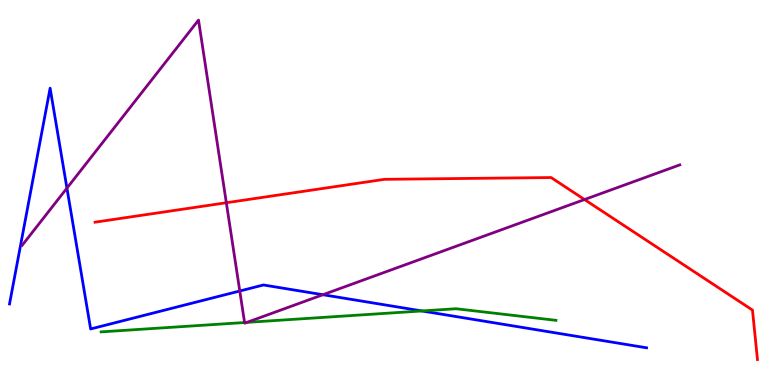[{'lines': ['blue', 'red'], 'intersections': []}, {'lines': ['green', 'red'], 'intersections': []}, {'lines': ['purple', 'red'], 'intersections': [{'x': 2.92, 'y': 4.73}, {'x': 7.54, 'y': 4.82}]}, {'lines': ['blue', 'green'], 'intersections': [{'x': 5.44, 'y': 1.92}]}, {'lines': ['blue', 'purple'], 'intersections': [{'x': 0.864, 'y': 5.11}, {'x': 3.09, 'y': 2.44}, {'x': 4.17, 'y': 2.34}]}, {'lines': ['green', 'purple'], 'intersections': [{'x': 3.16, 'y': 1.62}, {'x': 3.19, 'y': 1.63}]}]